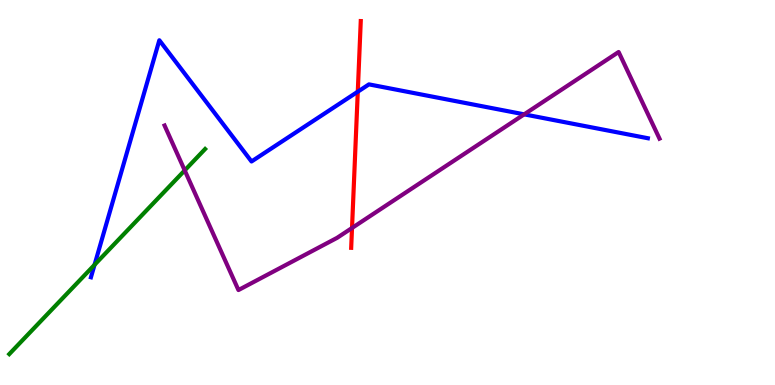[{'lines': ['blue', 'red'], 'intersections': [{'x': 4.62, 'y': 7.62}]}, {'lines': ['green', 'red'], 'intersections': []}, {'lines': ['purple', 'red'], 'intersections': [{'x': 4.54, 'y': 4.08}]}, {'lines': ['blue', 'green'], 'intersections': [{'x': 1.22, 'y': 3.12}]}, {'lines': ['blue', 'purple'], 'intersections': [{'x': 6.76, 'y': 7.03}]}, {'lines': ['green', 'purple'], 'intersections': [{'x': 2.38, 'y': 5.57}]}]